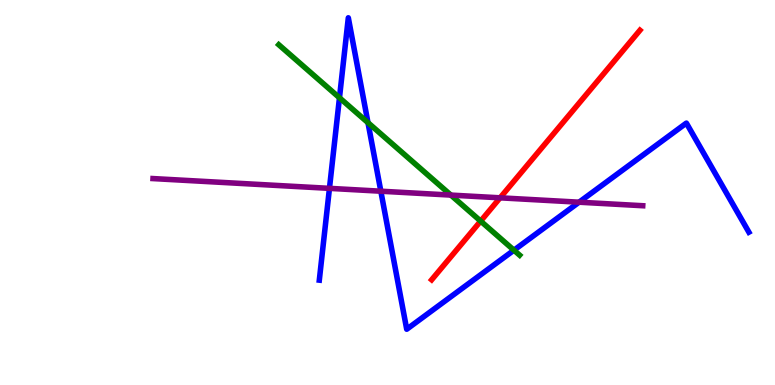[{'lines': ['blue', 'red'], 'intersections': []}, {'lines': ['green', 'red'], 'intersections': [{'x': 6.2, 'y': 4.26}]}, {'lines': ['purple', 'red'], 'intersections': [{'x': 6.45, 'y': 4.86}]}, {'lines': ['blue', 'green'], 'intersections': [{'x': 4.38, 'y': 7.46}, {'x': 4.75, 'y': 6.81}, {'x': 6.63, 'y': 3.5}]}, {'lines': ['blue', 'purple'], 'intersections': [{'x': 4.25, 'y': 5.11}, {'x': 4.91, 'y': 5.03}, {'x': 7.47, 'y': 4.75}]}, {'lines': ['green', 'purple'], 'intersections': [{'x': 5.82, 'y': 4.93}]}]